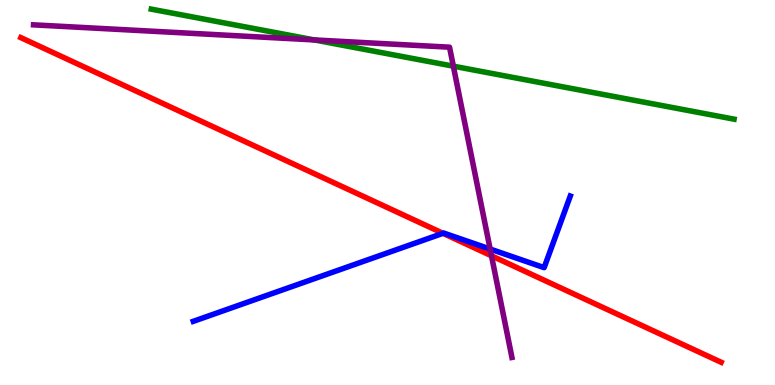[{'lines': ['blue', 'red'], 'intersections': [{'x': 5.72, 'y': 3.94}]}, {'lines': ['green', 'red'], 'intersections': []}, {'lines': ['purple', 'red'], 'intersections': [{'x': 6.34, 'y': 3.36}]}, {'lines': ['blue', 'green'], 'intersections': []}, {'lines': ['blue', 'purple'], 'intersections': [{'x': 6.32, 'y': 3.53}]}, {'lines': ['green', 'purple'], 'intersections': [{'x': 4.06, 'y': 8.96}, {'x': 5.85, 'y': 8.28}]}]